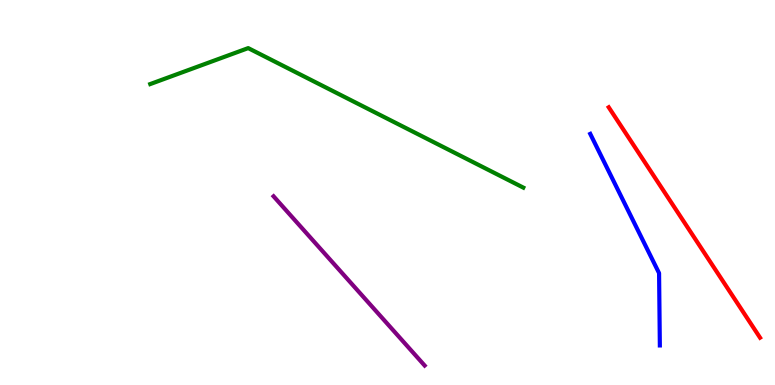[{'lines': ['blue', 'red'], 'intersections': []}, {'lines': ['green', 'red'], 'intersections': []}, {'lines': ['purple', 'red'], 'intersections': []}, {'lines': ['blue', 'green'], 'intersections': []}, {'lines': ['blue', 'purple'], 'intersections': []}, {'lines': ['green', 'purple'], 'intersections': []}]